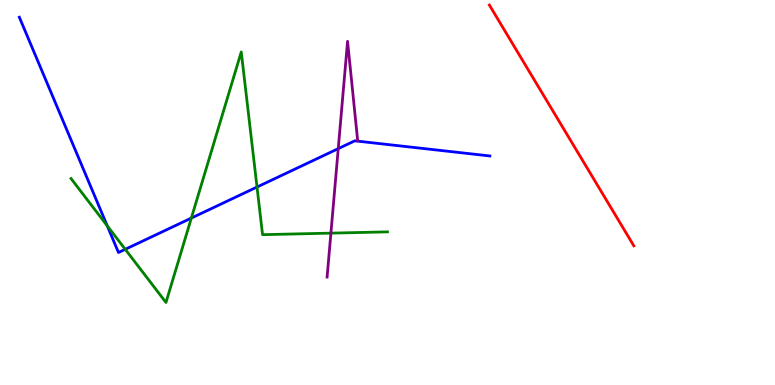[{'lines': ['blue', 'red'], 'intersections': []}, {'lines': ['green', 'red'], 'intersections': []}, {'lines': ['purple', 'red'], 'intersections': []}, {'lines': ['blue', 'green'], 'intersections': [{'x': 1.38, 'y': 4.14}, {'x': 1.62, 'y': 3.52}, {'x': 2.47, 'y': 4.34}, {'x': 3.32, 'y': 5.14}]}, {'lines': ['blue', 'purple'], 'intersections': [{'x': 4.36, 'y': 6.14}]}, {'lines': ['green', 'purple'], 'intersections': [{'x': 4.27, 'y': 3.94}]}]